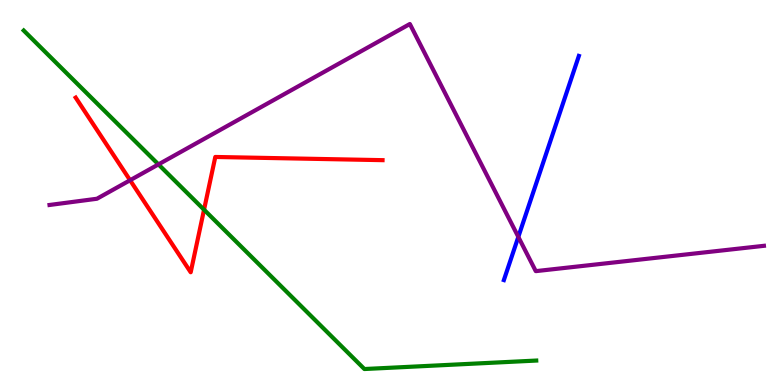[{'lines': ['blue', 'red'], 'intersections': []}, {'lines': ['green', 'red'], 'intersections': [{'x': 2.63, 'y': 4.55}]}, {'lines': ['purple', 'red'], 'intersections': [{'x': 1.68, 'y': 5.32}]}, {'lines': ['blue', 'green'], 'intersections': []}, {'lines': ['blue', 'purple'], 'intersections': [{'x': 6.69, 'y': 3.85}]}, {'lines': ['green', 'purple'], 'intersections': [{'x': 2.04, 'y': 5.73}]}]